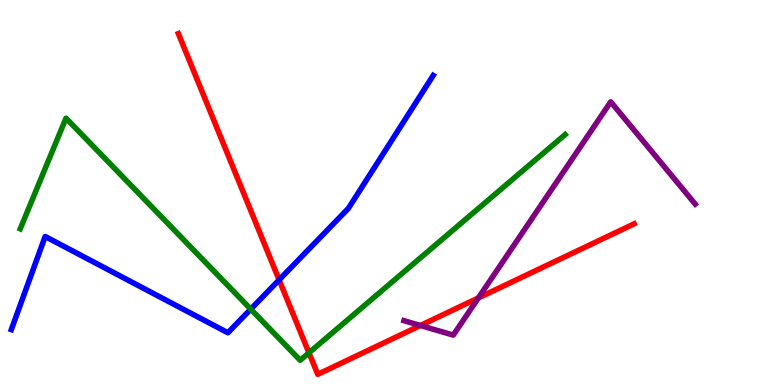[{'lines': ['blue', 'red'], 'intersections': [{'x': 3.6, 'y': 2.73}]}, {'lines': ['green', 'red'], 'intersections': [{'x': 3.99, 'y': 0.836}]}, {'lines': ['purple', 'red'], 'intersections': [{'x': 5.42, 'y': 1.55}, {'x': 6.17, 'y': 2.26}]}, {'lines': ['blue', 'green'], 'intersections': [{'x': 3.24, 'y': 1.97}]}, {'lines': ['blue', 'purple'], 'intersections': []}, {'lines': ['green', 'purple'], 'intersections': []}]